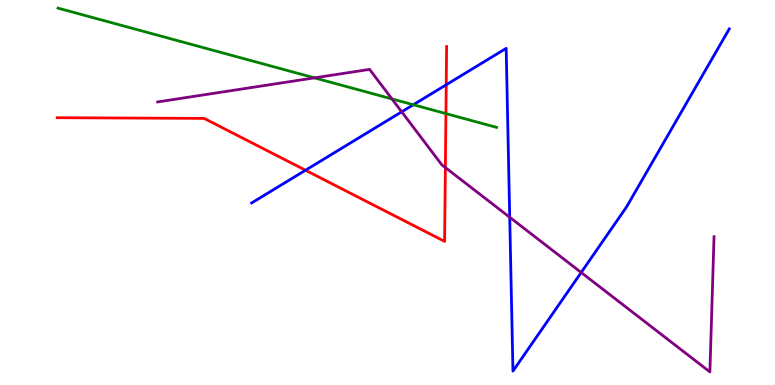[{'lines': ['blue', 'red'], 'intersections': [{'x': 3.94, 'y': 5.58}, {'x': 5.76, 'y': 7.8}]}, {'lines': ['green', 'red'], 'intersections': [{'x': 5.75, 'y': 7.05}]}, {'lines': ['purple', 'red'], 'intersections': [{'x': 5.75, 'y': 5.65}]}, {'lines': ['blue', 'green'], 'intersections': [{'x': 5.33, 'y': 7.28}]}, {'lines': ['blue', 'purple'], 'intersections': [{'x': 5.18, 'y': 7.1}, {'x': 6.58, 'y': 4.36}, {'x': 7.5, 'y': 2.92}]}, {'lines': ['green', 'purple'], 'intersections': [{'x': 4.06, 'y': 7.98}, {'x': 5.06, 'y': 7.43}]}]